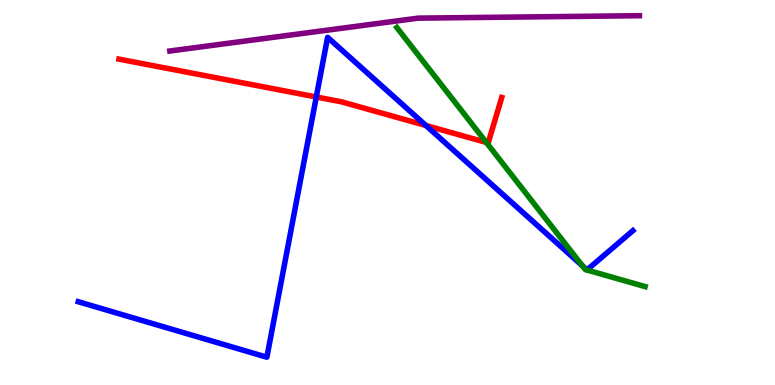[{'lines': ['blue', 'red'], 'intersections': [{'x': 4.08, 'y': 7.48}, {'x': 5.5, 'y': 6.74}]}, {'lines': ['green', 'red'], 'intersections': [{'x': 6.28, 'y': 6.3}]}, {'lines': ['purple', 'red'], 'intersections': []}, {'lines': ['blue', 'green'], 'intersections': [{'x': 7.52, 'y': 3.09}]}, {'lines': ['blue', 'purple'], 'intersections': []}, {'lines': ['green', 'purple'], 'intersections': []}]